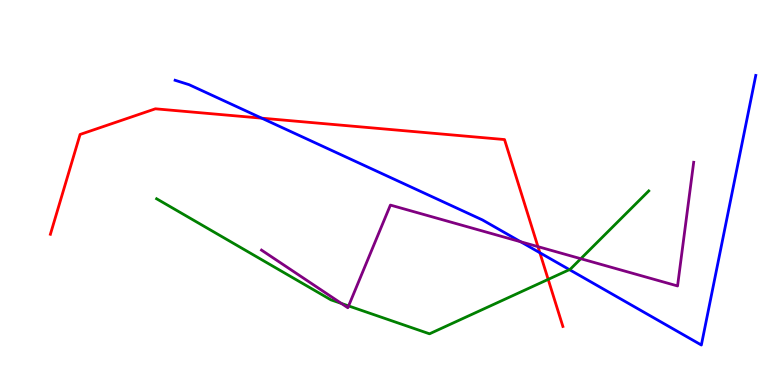[{'lines': ['blue', 'red'], 'intersections': [{'x': 3.38, 'y': 6.93}, {'x': 6.97, 'y': 3.44}]}, {'lines': ['green', 'red'], 'intersections': [{'x': 7.07, 'y': 2.74}]}, {'lines': ['purple', 'red'], 'intersections': [{'x': 6.94, 'y': 3.59}]}, {'lines': ['blue', 'green'], 'intersections': [{'x': 7.35, 'y': 3.0}]}, {'lines': ['blue', 'purple'], 'intersections': [{'x': 6.72, 'y': 3.72}]}, {'lines': ['green', 'purple'], 'intersections': [{'x': 4.41, 'y': 2.12}, {'x': 4.5, 'y': 2.05}, {'x': 7.49, 'y': 3.28}]}]